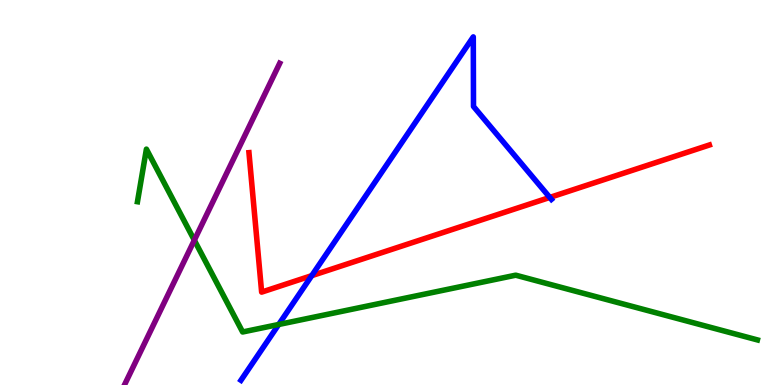[{'lines': ['blue', 'red'], 'intersections': [{'x': 4.02, 'y': 2.84}, {'x': 7.09, 'y': 4.87}]}, {'lines': ['green', 'red'], 'intersections': []}, {'lines': ['purple', 'red'], 'intersections': []}, {'lines': ['blue', 'green'], 'intersections': [{'x': 3.6, 'y': 1.57}]}, {'lines': ['blue', 'purple'], 'intersections': []}, {'lines': ['green', 'purple'], 'intersections': [{'x': 2.51, 'y': 3.76}]}]